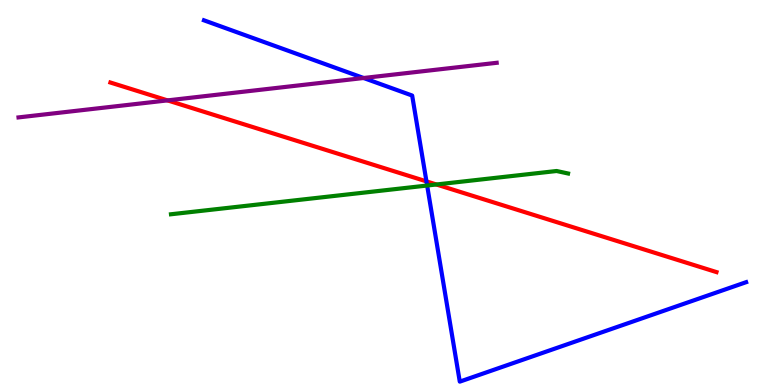[{'lines': ['blue', 'red'], 'intersections': [{'x': 5.5, 'y': 5.29}]}, {'lines': ['green', 'red'], 'intersections': [{'x': 5.63, 'y': 5.21}]}, {'lines': ['purple', 'red'], 'intersections': [{'x': 2.16, 'y': 7.39}]}, {'lines': ['blue', 'green'], 'intersections': [{'x': 5.51, 'y': 5.18}]}, {'lines': ['blue', 'purple'], 'intersections': [{'x': 4.69, 'y': 7.97}]}, {'lines': ['green', 'purple'], 'intersections': []}]